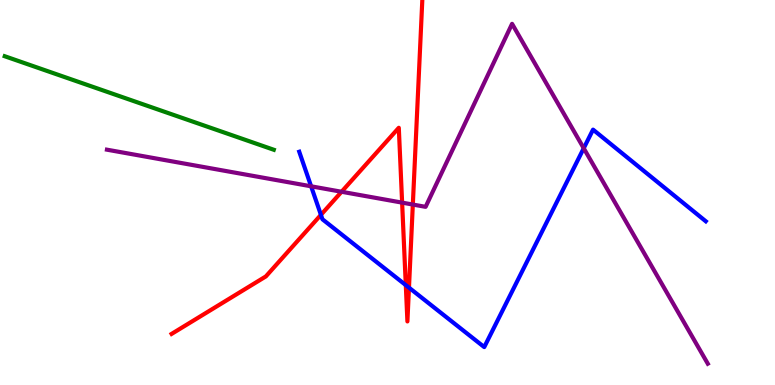[{'lines': ['blue', 'red'], 'intersections': [{'x': 4.14, 'y': 4.42}, {'x': 5.24, 'y': 2.59}, {'x': 5.28, 'y': 2.53}]}, {'lines': ['green', 'red'], 'intersections': []}, {'lines': ['purple', 'red'], 'intersections': [{'x': 4.41, 'y': 5.02}, {'x': 5.19, 'y': 4.74}, {'x': 5.33, 'y': 4.69}]}, {'lines': ['blue', 'green'], 'intersections': []}, {'lines': ['blue', 'purple'], 'intersections': [{'x': 4.01, 'y': 5.16}, {'x': 7.53, 'y': 6.15}]}, {'lines': ['green', 'purple'], 'intersections': []}]